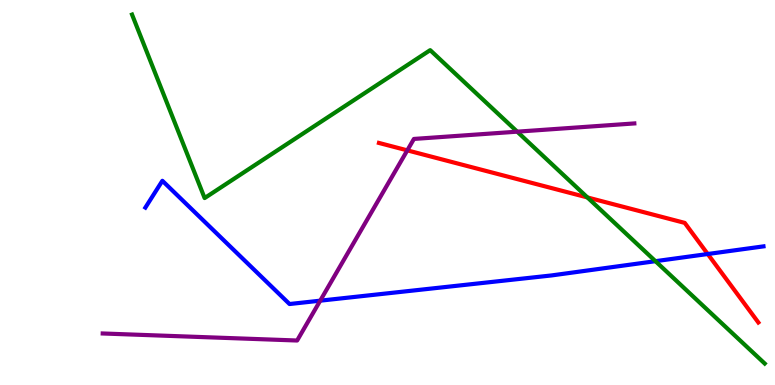[{'lines': ['blue', 'red'], 'intersections': [{'x': 9.13, 'y': 3.4}]}, {'lines': ['green', 'red'], 'intersections': [{'x': 7.58, 'y': 4.87}]}, {'lines': ['purple', 'red'], 'intersections': [{'x': 5.26, 'y': 6.09}]}, {'lines': ['blue', 'green'], 'intersections': [{'x': 8.46, 'y': 3.22}]}, {'lines': ['blue', 'purple'], 'intersections': [{'x': 4.13, 'y': 2.19}]}, {'lines': ['green', 'purple'], 'intersections': [{'x': 6.67, 'y': 6.58}]}]